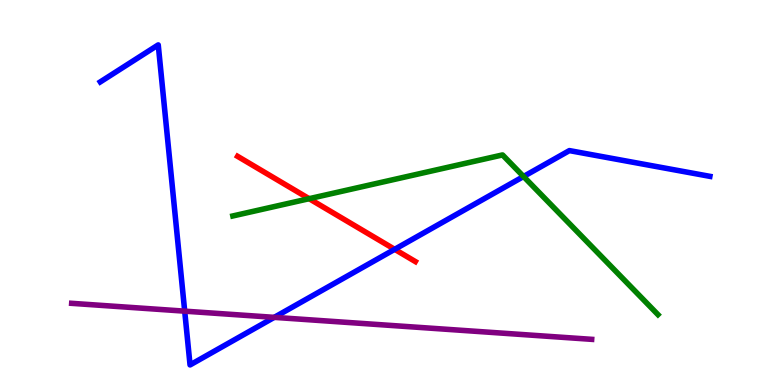[{'lines': ['blue', 'red'], 'intersections': [{'x': 5.09, 'y': 3.52}]}, {'lines': ['green', 'red'], 'intersections': [{'x': 3.99, 'y': 4.84}]}, {'lines': ['purple', 'red'], 'intersections': []}, {'lines': ['blue', 'green'], 'intersections': [{'x': 6.76, 'y': 5.42}]}, {'lines': ['blue', 'purple'], 'intersections': [{'x': 2.38, 'y': 1.92}, {'x': 3.54, 'y': 1.76}]}, {'lines': ['green', 'purple'], 'intersections': []}]